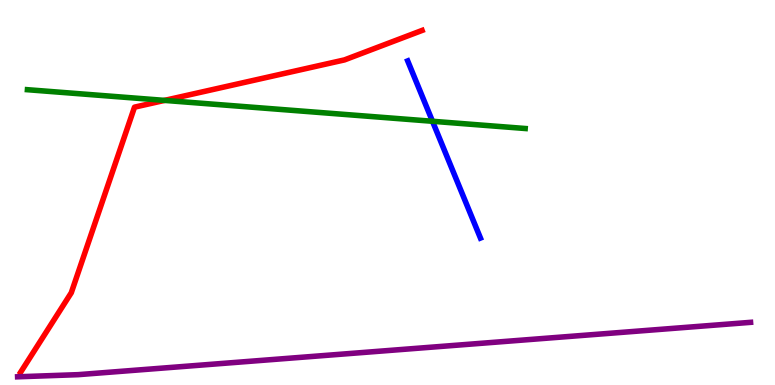[{'lines': ['blue', 'red'], 'intersections': []}, {'lines': ['green', 'red'], 'intersections': [{'x': 2.12, 'y': 7.39}]}, {'lines': ['purple', 'red'], 'intersections': []}, {'lines': ['blue', 'green'], 'intersections': [{'x': 5.58, 'y': 6.85}]}, {'lines': ['blue', 'purple'], 'intersections': []}, {'lines': ['green', 'purple'], 'intersections': []}]